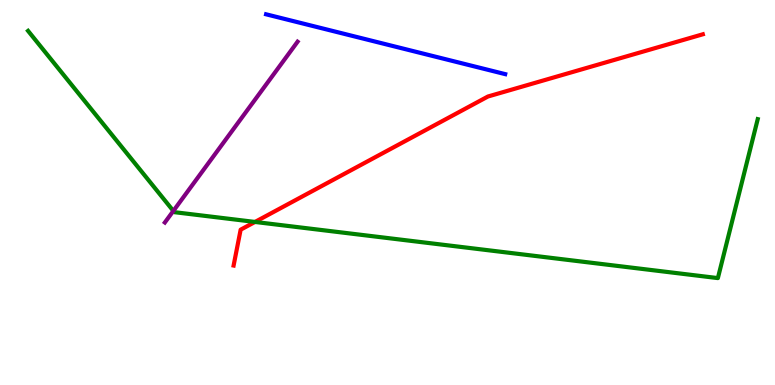[{'lines': ['blue', 'red'], 'intersections': []}, {'lines': ['green', 'red'], 'intersections': [{'x': 3.29, 'y': 4.24}]}, {'lines': ['purple', 'red'], 'intersections': []}, {'lines': ['blue', 'green'], 'intersections': []}, {'lines': ['blue', 'purple'], 'intersections': []}, {'lines': ['green', 'purple'], 'intersections': [{'x': 2.24, 'y': 4.52}]}]